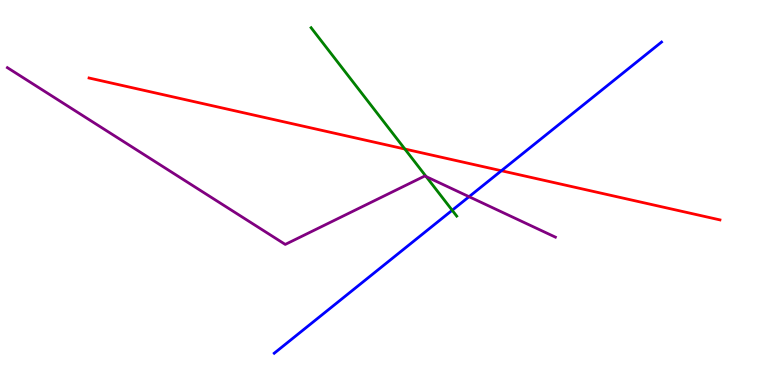[{'lines': ['blue', 'red'], 'intersections': [{'x': 6.47, 'y': 5.57}]}, {'lines': ['green', 'red'], 'intersections': [{'x': 5.22, 'y': 6.13}]}, {'lines': ['purple', 'red'], 'intersections': []}, {'lines': ['blue', 'green'], 'intersections': [{'x': 5.83, 'y': 4.54}]}, {'lines': ['blue', 'purple'], 'intersections': [{'x': 6.05, 'y': 4.89}]}, {'lines': ['green', 'purple'], 'intersections': [{'x': 5.5, 'y': 5.41}]}]